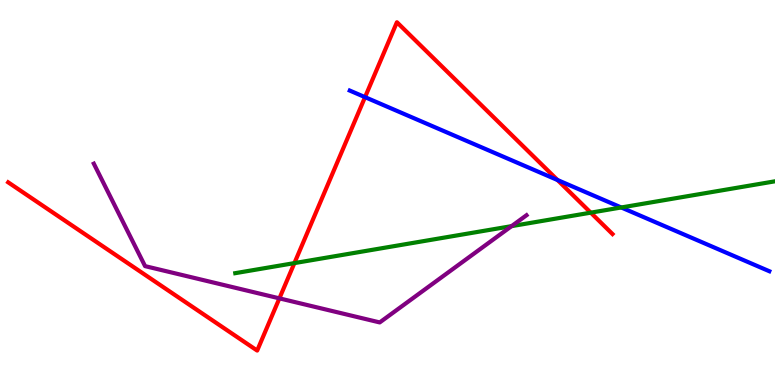[{'lines': ['blue', 'red'], 'intersections': [{'x': 4.71, 'y': 7.48}, {'x': 7.19, 'y': 5.32}]}, {'lines': ['green', 'red'], 'intersections': [{'x': 3.8, 'y': 3.17}, {'x': 7.62, 'y': 4.48}]}, {'lines': ['purple', 'red'], 'intersections': [{'x': 3.61, 'y': 2.25}]}, {'lines': ['blue', 'green'], 'intersections': [{'x': 8.02, 'y': 4.61}]}, {'lines': ['blue', 'purple'], 'intersections': []}, {'lines': ['green', 'purple'], 'intersections': [{'x': 6.6, 'y': 4.13}]}]